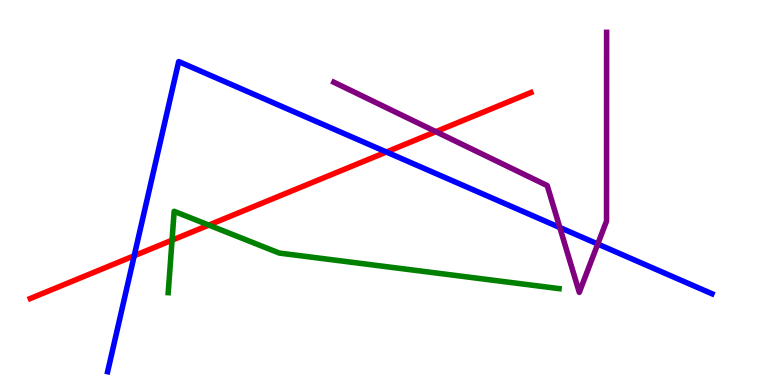[{'lines': ['blue', 'red'], 'intersections': [{'x': 1.73, 'y': 3.36}, {'x': 4.99, 'y': 6.05}]}, {'lines': ['green', 'red'], 'intersections': [{'x': 2.22, 'y': 3.76}, {'x': 2.69, 'y': 4.15}]}, {'lines': ['purple', 'red'], 'intersections': [{'x': 5.62, 'y': 6.58}]}, {'lines': ['blue', 'green'], 'intersections': []}, {'lines': ['blue', 'purple'], 'intersections': [{'x': 7.22, 'y': 4.09}, {'x': 7.71, 'y': 3.66}]}, {'lines': ['green', 'purple'], 'intersections': []}]